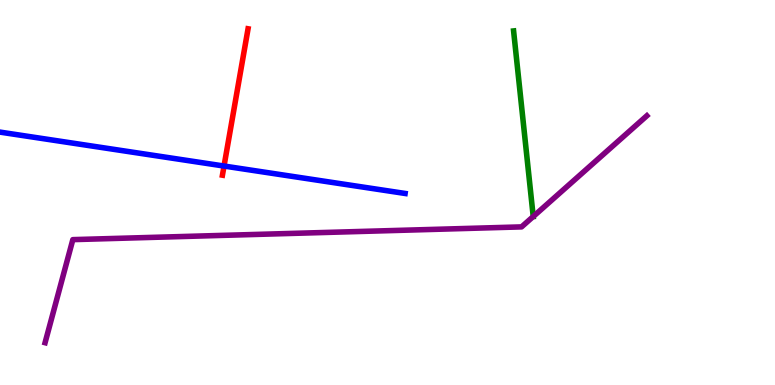[{'lines': ['blue', 'red'], 'intersections': [{'x': 2.89, 'y': 5.69}]}, {'lines': ['green', 'red'], 'intersections': []}, {'lines': ['purple', 'red'], 'intersections': []}, {'lines': ['blue', 'green'], 'intersections': []}, {'lines': ['blue', 'purple'], 'intersections': []}, {'lines': ['green', 'purple'], 'intersections': [{'x': 6.88, 'y': 4.38}]}]